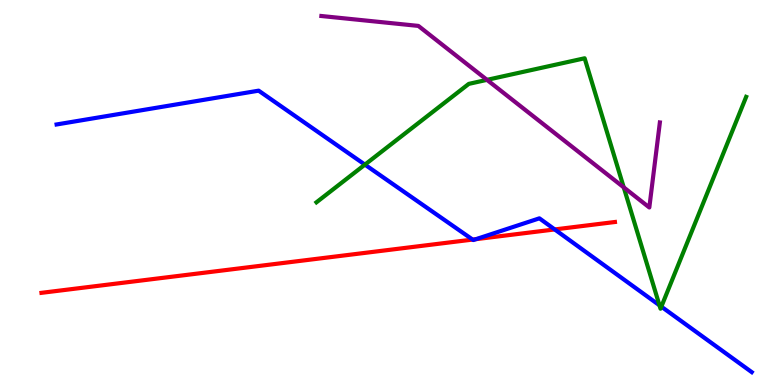[{'lines': ['blue', 'red'], 'intersections': [{'x': 6.1, 'y': 3.78}, {'x': 6.14, 'y': 3.79}, {'x': 7.16, 'y': 4.04}]}, {'lines': ['green', 'red'], 'intersections': []}, {'lines': ['purple', 'red'], 'intersections': []}, {'lines': ['blue', 'green'], 'intersections': [{'x': 4.71, 'y': 5.72}, {'x': 8.51, 'y': 2.07}, {'x': 8.53, 'y': 2.03}]}, {'lines': ['blue', 'purple'], 'intersections': []}, {'lines': ['green', 'purple'], 'intersections': [{'x': 6.28, 'y': 7.93}, {'x': 8.05, 'y': 5.13}]}]